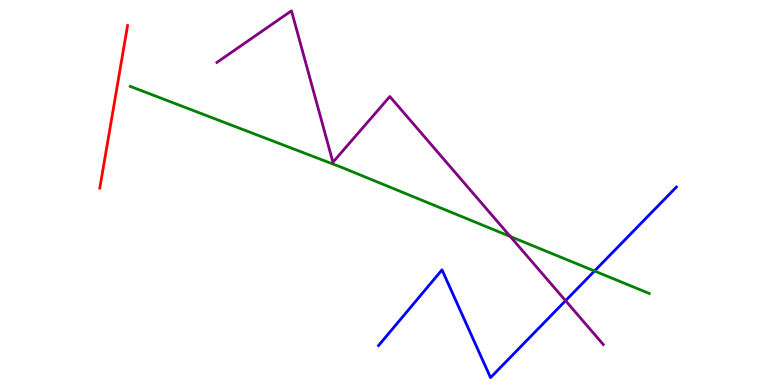[{'lines': ['blue', 'red'], 'intersections': []}, {'lines': ['green', 'red'], 'intersections': []}, {'lines': ['purple', 'red'], 'intersections': []}, {'lines': ['blue', 'green'], 'intersections': [{'x': 7.67, 'y': 2.96}]}, {'lines': ['blue', 'purple'], 'intersections': [{'x': 7.3, 'y': 2.19}]}, {'lines': ['green', 'purple'], 'intersections': [{'x': 6.58, 'y': 3.86}]}]